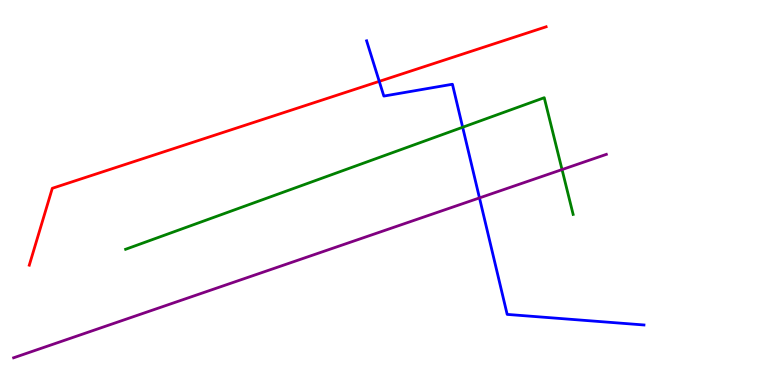[{'lines': ['blue', 'red'], 'intersections': [{'x': 4.89, 'y': 7.89}]}, {'lines': ['green', 'red'], 'intersections': []}, {'lines': ['purple', 'red'], 'intersections': []}, {'lines': ['blue', 'green'], 'intersections': [{'x': 5.97, 'y': 6.69}]}, {'lines': ['blue', 'purple'], 'intersections': [{'x': 6.19, 'y': 4.86}]}, {'lines': ['green', 'purple'], 'intersections': [{'x': 7.25, 'y': 5.6}]}]